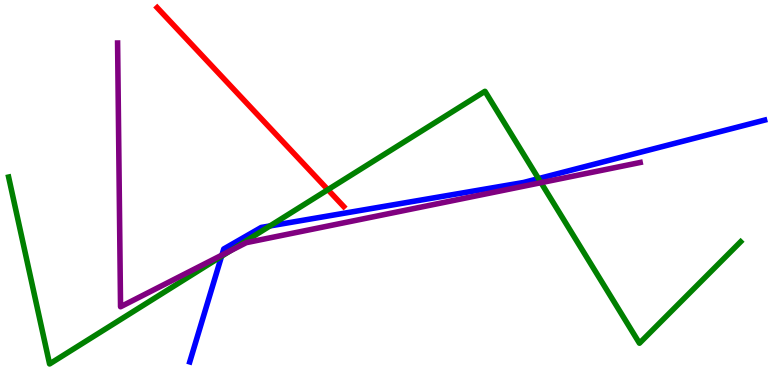[{'lines': ['blue', 'red'], 'intersections': []}, {'lines': ['green', 'red'], 'intersections': [{'x': 4.23, 'y': 5.07}]}, {'lines': ['purple', 'red'], 'intersections': []}, {'lines': ['blue', 'green'], 'intersections': [{'x': 2.86, 'y': 3.34}, {'x': 3.48, 'y': 4.13}, {'x': 6.95, 'y': 5.36}]}, {'lines': ['blue', 'purple'], 'intersections': [{'x': 2.86, 'y': 3.37}]}, {'lines': ['green', 'purple'], 'intersections': [{'x': 2.97, 'y': 3.48}, {'x': 6.98, 'y': 5.26}]}]